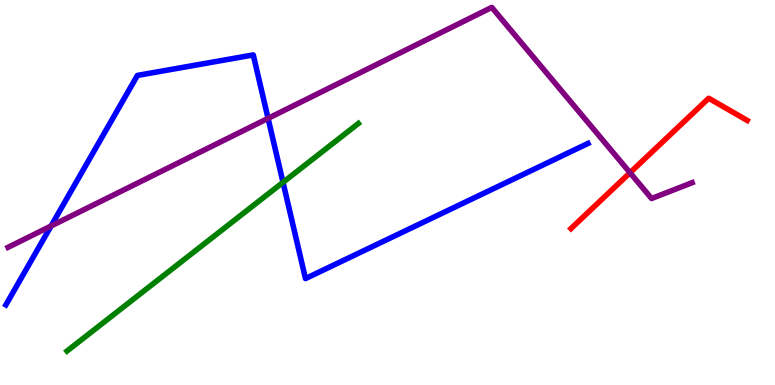[{'lines': ['blue', 'red'], 'intersections': []}, {'lines': ['green', 'red'], 'intersections': []}, {'lines': ['purple', 'red'], 'intersections': [{'x': 8.13, 'y': 5.51}]}, {'lines': ['blue', 'green'], 'intersections': [{'x': 3.65, 'y': 5.26}]}, {'lines': ['blue', 'purple'], 'intersections': [{'x': 0.659, 'y': 4.13}, {'x': 3.46, 'y': 6.93}]}, {'lines': ['green', 'purple'], 'intersections': []}]